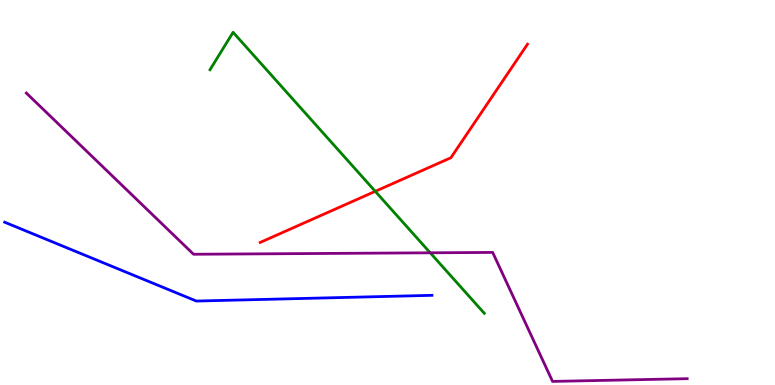[{'lines': ['blue', 'red'], 'intersections': []}, {'lines': ['green', 'red'], 'intersections': [{'x': 4.84, 'y': 5.03}]}, {'lines': ['purple', 'red'], 'intersections': []}, {'lines': ['blue', 'green'], 'intersections': []}, {'lines': ['blue', 'purple'], 'intersections': []}, {'lines': ['green', 'purple'], 'intersections': [{'x': 5.55, 'y': 3.43}]}]